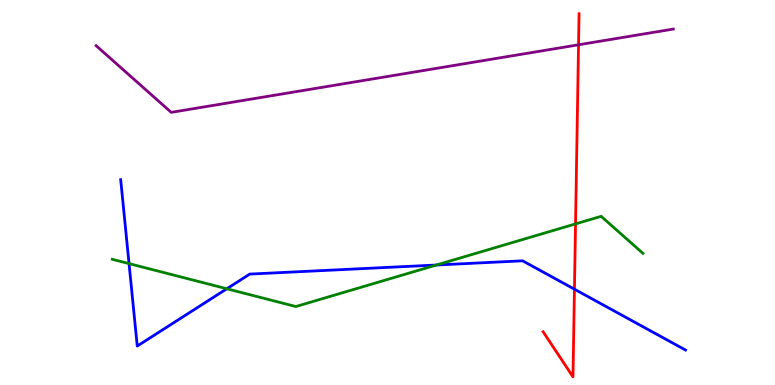[{'lines': ['blue', 'red'], 'intersections': [{'x': 7.41, 'y': 2.49}]}, {'lines': ['green', 'red'], 'intersections': [{'x': 7.43, 'y': 4.18}]}, {'lines': ['purple', 'red'], 'intersections': [{'x': 7.47, 'y': 8.84}]}, {'lines': ['blue', 'green'], 'intersections': [{'x': 1.67, 'y': 3.15}, {'x': 2.93, 'y': 2.5}, {'x': 5.63, 'y': 3.12}]}, {'lines': ['blue', 'purple'], 'intersections': []}, {'lines': ['green', 'purple'], 'intersections': []}]